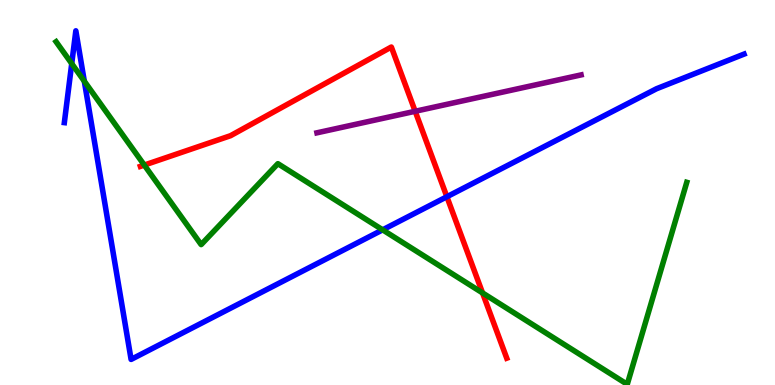[{'lines': ['blue', 'red'], 'intersections': [{'x': 5.77, 'y': 4.89}]}, {'lines': ['green', 'red'], 'intersections': [{'x': 1.86, 'y': 5.71}, {'x': 6.23, 'y': 2.39}]}, {'lines': ['purple', 'red'], 'intersections': [{'x': 5.36, 'y': 7.11}]}, {'lines': ['blue', 'green'], 'intersections': [{'x': 0.926, 'y': 8.35}, {'x': 1.09, 'y': 7.89}, {'x': 4.94, 'y': 4.03}]}, {'lines': ['blue', 'purple'], 'intersections': []}, {'lines': ['green', 'purple'], 'intersections': []}]